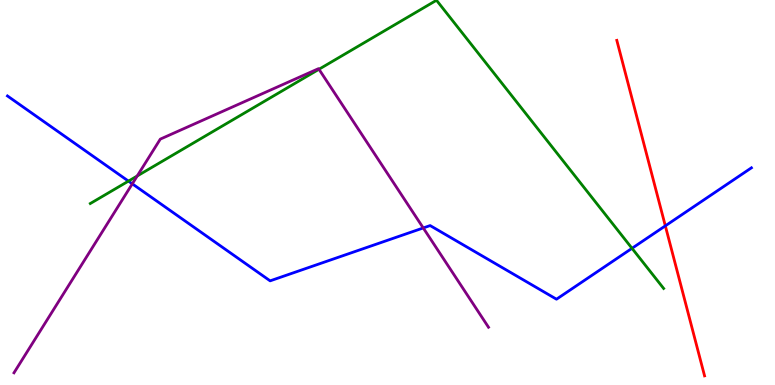[{'lines': ['blue', 'red'], 'intersections': [{'x': 8.58, 'y': 4.13}]}, {'lines': ['green', 'red'], 'intersections': []}, {'lines': ['purple', 'red'], 'intersections': []}, {'lines': ['blue', 'green'], 'intersections': [{'x': 1.66, 'y': 5.3}, {'x': 8.15, 'y': 3.55}]}, {'lines': ['blue', 'purple'], 'intersections': [{'x': 1.71, 'y': 5.23}, {'x': 5.46, 'y': 4.08}]}, {'lines': ['green', 'purple'], 'intersections': [{'x': 1.77, 'y': 5.43}, {'x': 4.12, 'y': 8.2}]}]